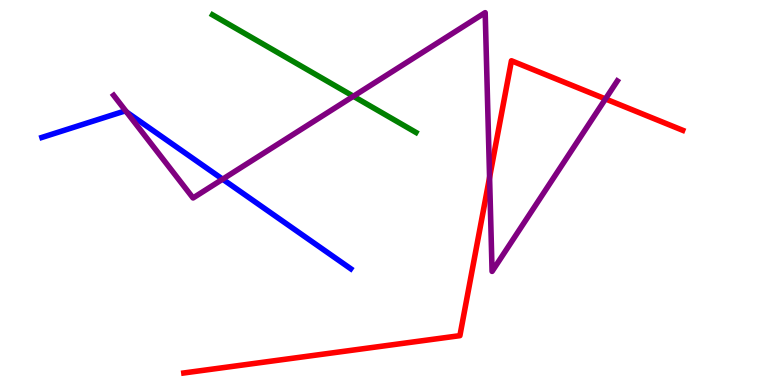[{'lines': ['blue', 'red'], 'intersections': []}, {'lines': ['green', 'red'], 'intersections': []}, {'lines': ['purple', 'red'], 'intersections': [{'x': 6.32, 'y': 5.39}, {'x': 7.81, 'y': 7.43}]}, {'lines': ['blue', 'green'], 'intersections': []}, {'lines': ['blue', 'purple'], 'intersections': [{'x': 1.63, 'y': 7.09}, {'x': 2.87, 'y': 5.35}]}, {'lines': ['green', 'purple'], 'intersections': [{'x': 4.56, 'y': 7.5}]}]